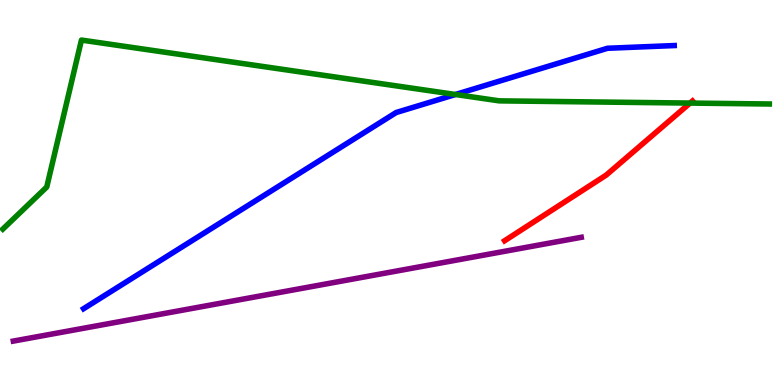[{'lines': ['blue', 'red'], 'intersections': []}, {'lines': ['green', 'red'], 'intersections': [{'x': 8.9, 'y': 7.32}]}, {'lines': ['purple', 'red'], 'intersections': []}, {'lines': ['blue', 'green'], 'intersections': [{'x': 5.88, 'y': 7.55}]}, {'lines': ['blue', 'purple'], 'intersections': []}, {'lines': ['green', 'purple'], 'intersections': []}]